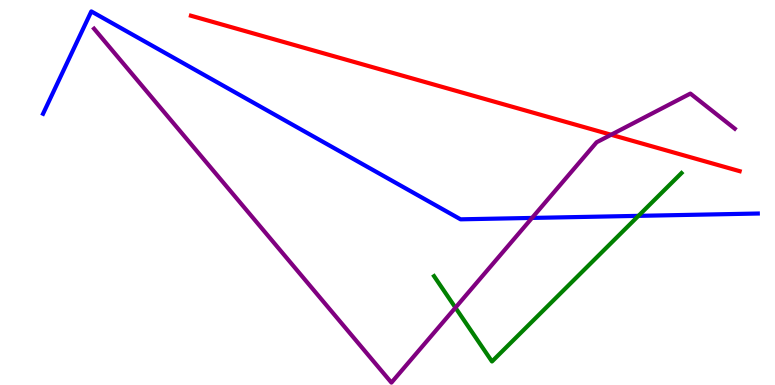[{'lines': ['blue', 'red'], 'intersections': []}, {'lines': ['green', 'red'], 'intersections': []}, {'lines': ['purple', 'red'], 'intersections': [{'x': 7.89, 'y': 6.5}]}, {'lines': ['blue', 'green'], 'intersections': [{'x': 8.24, 'y': 4.39}]}, {'lines': ['blue', 'purple'], 'intersections': [{'x': 6.86, 'y': 4.34}]}, {'lines': ['green', 'purple'], 'intersections': [{'x': 5.88, 'y': 2.01}]}]